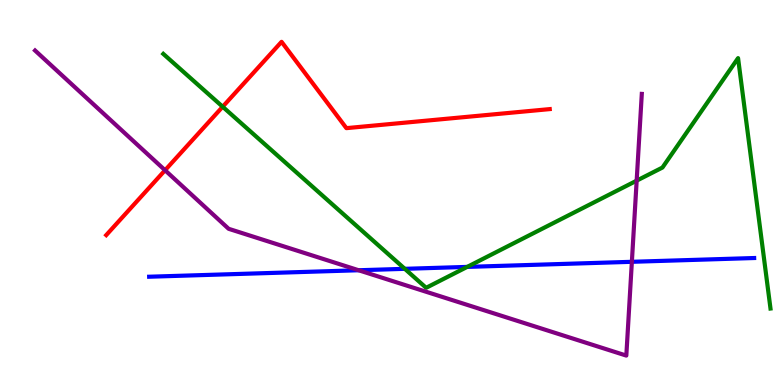[{'lines': ['blue', 'red'], 'intersections': []}, {'lines': ['green', 'red'], 'intersections': [{'x': 2.87, 'y': 7.23}]}, {'lines': ['purple', 'red'], 'intersections': [{'x': 2.13, 'y': 5.58}]}, {'lines': ['blue', 'green'], 'intersections': [{'x': 5.22, 'y': 3.02}, {'x': 6.03, 'y': 3.07}]}, {'lines': ['blue', 'purple'], 'intersections': [{'x': 4.63, 'y': 2.98}, {'x': 8.15, 'y': 3.2}]}, {'lines': ['green', 'purple'], 'intersections': [{'x': 8.22, 'y': 5.31}]}]